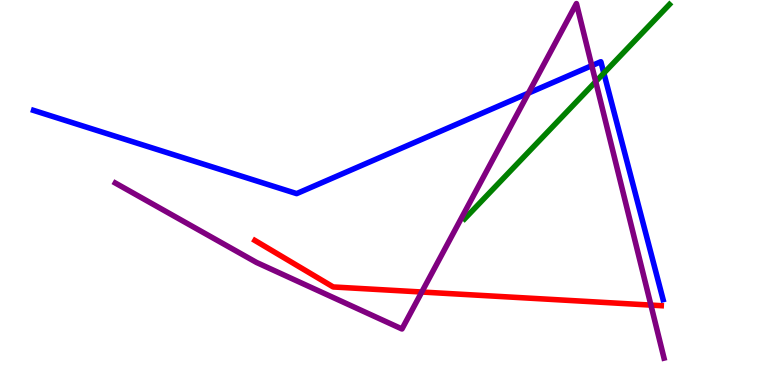[{'lines': ['blue', 'red'], 'intersections': []}, {'lines': ['green', 'red'], 'intersections': []}, {'lines': ['purple', 'red'], 'intersections': [{'x': 5.44, 'y': 2.42}, {'x': 8.4, 'y': 2.08}]}, {'lines': ['blue', 'green'], 'intersections': [{'x': 7.79, 'y': 8.1}]}, {'lines': ['blue', 'purple'], 'intersections': [{'x': 6.82, 'y': 7.58}, {'x': 7.64, 'y': 8.29}]}, {'lines': ['green', 'purple'], 'intersections': [{'x': 7.69, 'y': 7.88}]}]